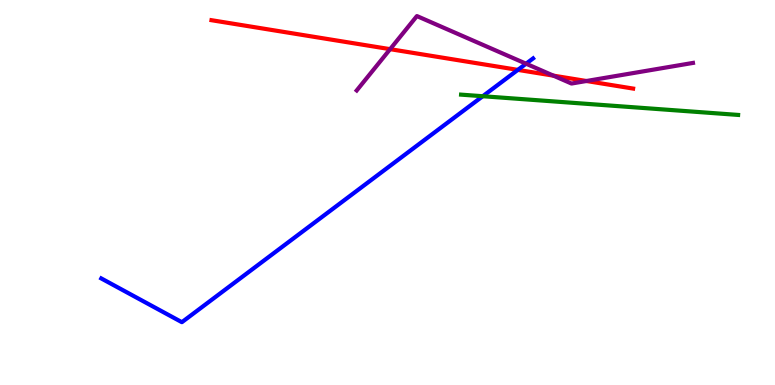[{'lines': ['blue', 'red'], 'intersections': [{'x': 6.68, 'y': 8.19}]}, {'lines': ['green', 'red'], 'intersections': []}, {'lines': ['purple', 'red'], 'intersections': [{'x': 5.03, 'y': 8.72}, {'x': 7.14, 'y': 8.04}, {'x': 7.57, 'y': 7.9}]}, {'lines': ['blue', 'green'], 'intersections': [{'x': 6.23, 'y': 7.5}]}, {'lines': ['blue', 'purple'], 'intersections': [{'x': 6.79, 'y': 8.35}]}, {'lines': ['green', 'purple'], 'intersections': []}]